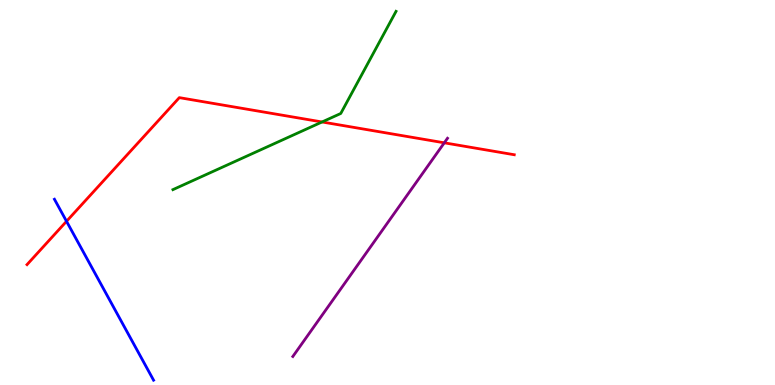[{'lines': ['blue', 'red'], 'intersections': [{'x': 0.858, 'y': 4.25}]}, {'lines': ['green', 'red'], 'intersections': [{'x': 4.16, 'y': 6.83}]}, {'lines': ['purple', 'red'], 'intersections': [{'x': 5.73, 'y': 6.29}]}, {'lines': ['blue', 'green'], 'intersections': []}, {'lines': ['blue', 'purple'], 'intersections': []}, {'lines': ['green', 'purple'], 'intersections': []}]